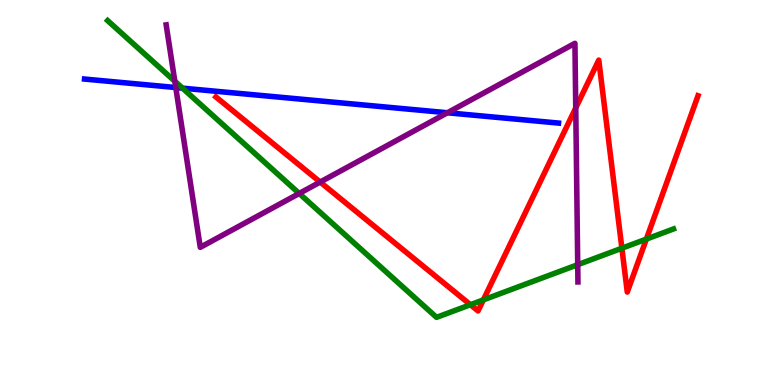[{'lines': ['blue', 'red'], 'intersections': []}, {'lines': ['green', 'red'], 'intersections': [{'x': 6.07, 'y': 2.09}, {'x': 6.24, 'y': 2.21}, {'x': 8.02, 'y': 3.55}, {'x': 8.34, 'y': 3.79}]}, {'lines': ['purple', 'red'], 'intersections': [{'x': 4.13, 'y': 5.27}, {'x': 7.43, 'y': 7.2}]}, {'lines': ['blue', 'green'], 'intersections': [{'x': 2.35, 'y': 7.71}]}, {'lines': ['blue', 'purple'], 'intersections': [{'x': 2.27, 'y': 7.73}, {'x': 5.77, 'y': 7.07}]}, {'lines': ['green', 'purple'], 'intersections': [{'x': 2.26, 'y': 7.89}, {'x': 3.86, 'y': 4.98}, {'x': 7.45, 'y': 3.12}]}]